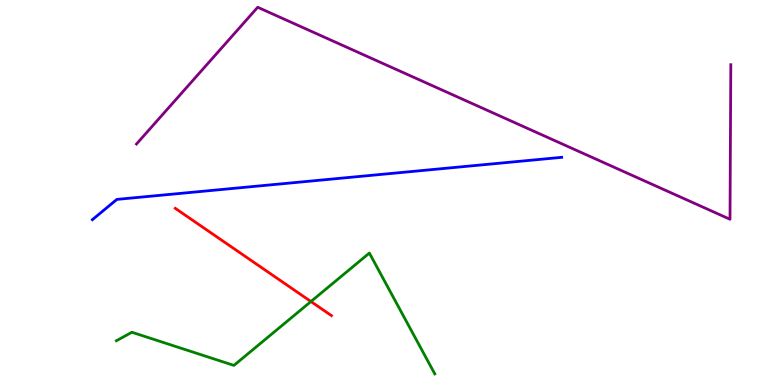[{'lines': ['blue', 'red'], 'intersections': []}, {'lines': ['green', 'red'], 'intersections': [{'x': 4.01, 'y': 2.17}]}, {'lines': ['purple', 'red'], 'intersections': []}, {'lines': ['blue', 'green'], 'intersections': []}, {'lines': ['blue', 'purple'], 'intersections': []}, {'lines': ['green', 'purple'], 'intersections': []}]